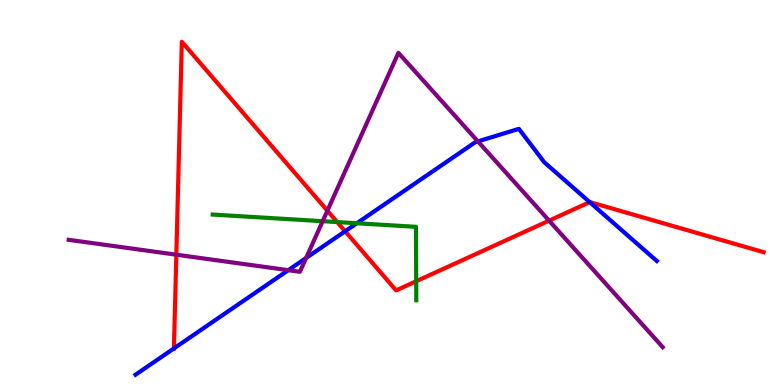[{'lines': ['blue', 'red'], 'intersections': [{'x': 2.24, 'y': 0.95}, {'x': 4.45, 'y': 3.99}, {'x': 7.61, 'y': 4.75}]}, {'lines': ['green', 'red'], 'intersections': [{'x': 4.35, 'y': 4.23}, {'x': 5.37, 'y': 2.69}]}, {'lines': ['purple', 'red'], 'intersections': [{'x': 2.28, 'y': 3.38}, {'x': 4.22, 'y': 4.53}, {'x': 7.09, 'y': 4.27}]}, {'lines': ['blue', 'green'], 'intersections': [{'x': 4.6, 'y': 4.2}]}, {'lines': ['blue', 'purple'], 'intersections': [{'x': 3.72, 'y': 2.98}, {'x': 3.95, 'y': 3.3}, {'x': 6.17, 'y': 6.33}]}, {'lines': ['green', 'purple'], 'intersections': [{'x': 4.16, 'y': 4.25}]}]